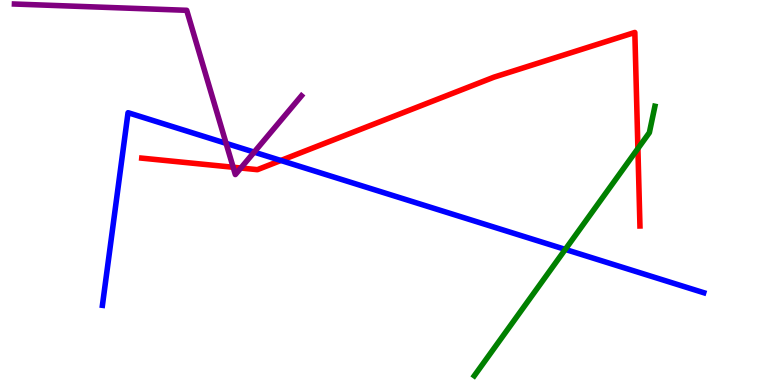[{'lines': ['blue', 'red'], 'intersections': [{'x': 3.62, 'y': 5.83}]}, {'lines': ['green', 'red'], 'intersections': [{'x': 8.23, 'y': 6.14}]}, {'lines': ['purple', 'red'], 'intersections': [{'x': 3.01, 'y': 5.66}, {'x': 3.11, 'y': 5.64}]}, {'lines': ['blue', 'green'], 'intersections': [{'x': 7.29, 'y': 3.52}]}, {'lines': ['blue', 'purple'], 'intersections': [{'x': 2.92, 'y': 6.28}, {'x': 3.28, 'y': 6.05}]}, {'lines': ['green', 'purple'], 'intersections': []}]